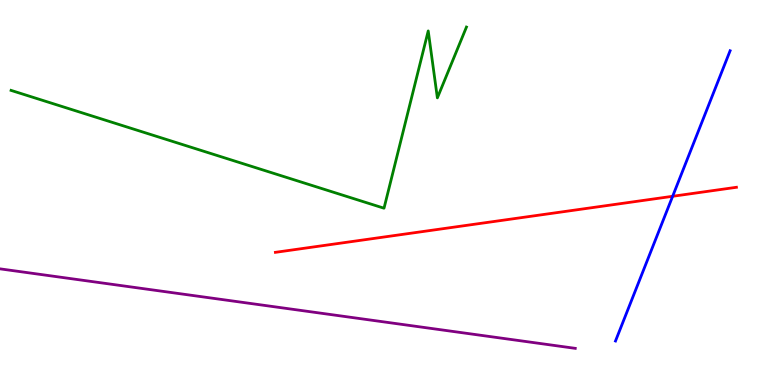[{'lines': ['blue', 'red'], 'intersections': [{'x': 8.68, 'y': 4.9}]}, {'lines': ['green', 'red'], 'intersections': []}, {'lines': ['purple', 'red'], 'intersections': []}, {'lines': ['blue', 'green'], 'intersections': []}, {'lines': ['blue', 'purple'], 'intersections': []}, {'lines': ['green', 'purple'], 'intersections': []}]